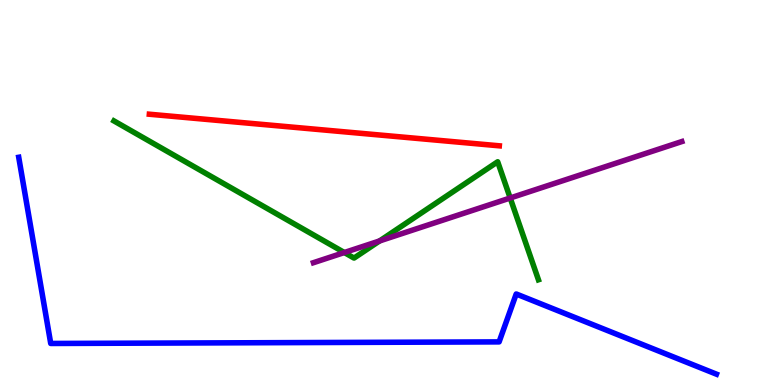[{'lines': ['blue', 'red'], 'intersections': []}, {'lines': ['green', 'red'], 'intersections': []}, {'lines': ['purple', 'red'], 'intersections': []}, {'lines': ['blue', 'green'], 'intersections': []}, {'lines': ['blue', 'purple'], 'intersections': []}, {'lines': ['green', 'purple'], 'intersections': [{'x': 4.44, 'y': 3.44}, {'x': 4.9, 'y': 3.74}, {'x': 6.58, 'y': 4.86}]}]